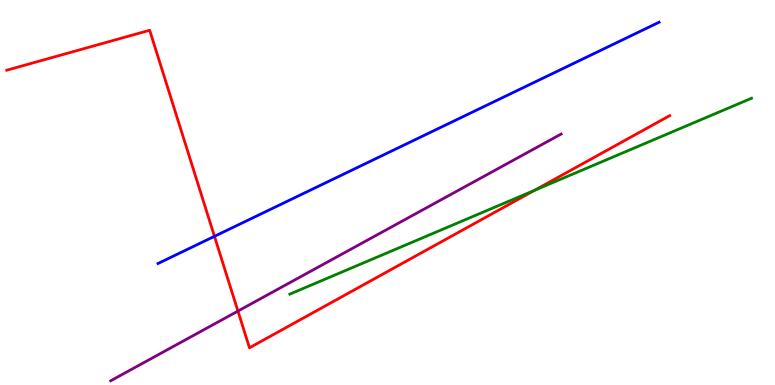[{'lines': ['blue', 'red'], 'intersections': [{'x': 2.77, 'y': 3.86}]}, {'lines': ['green', 'red'], 'intersections': [{'x': 6.9, 'y': 5.06}]}, {'lines': ['purple', 'red'], 'intersections': [{'x': 3.07, 'y': 1.92}]}, {'lines': ['blue', 'green'], 'intersections': []}, {'lines': ['blue', 'purple'], 'intersections': []}, {'lines': ['green', 'purple'], 'intersections': []}]